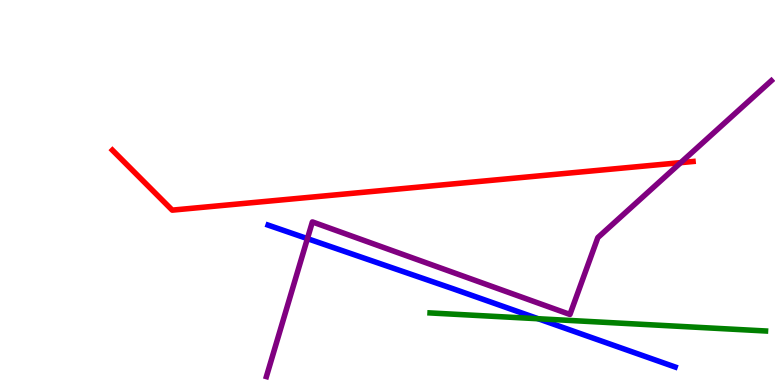[{'lines': ['blue', 'red'], 'intersections': []}, {'lines': ['green', 'red'], 'intersections': []}, {'lines': ['purple', 'red'], 'intersections': [{'x': 8.78, 'y': 5.78}]}, {'lines': ['blue', 'green'], 'intersections': [{'x': 6.94, 'y': 1.72}]}, {'lines': ['blue', 'purple'], 'intersections': [{'x': 3.97, 'y': 3.8}]}, {'lines': ['green', 'purple'], 'intersections': []}]